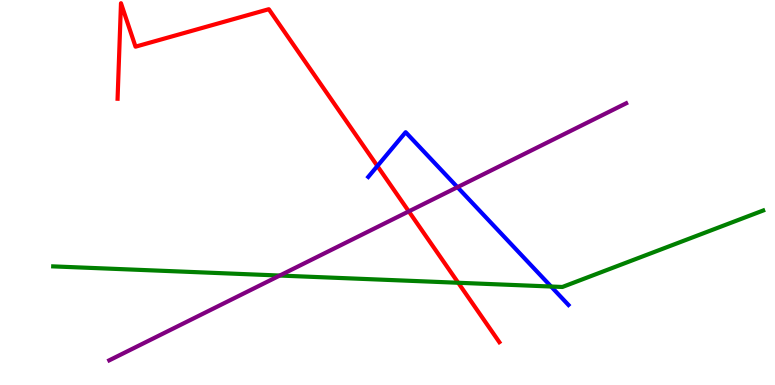[{'lines': ['blue', 'red'], 'intersections': [{'x': 4.87, 'y': 5.69}]}, {'lines': ['green', 'red'], 'intersections': [{'x': 5.91, 'y': 2.66}]}, {'lines': ['purple', 'red'], 'intersections': [{'x': 5.27, 'y': 4.51}]}, {'lines': ['blue', 'green'], 'intersections': [{'x': 7.11, 'y': 2.56}]}, {'lines': ['blue', 'purple'], 'intersections': [{'x': 5.9, 'y': 5.14}]}, {'lines': ['green', 'purple'], 'intersections': [{'x': 3.61, 'y': 2.84}]}]